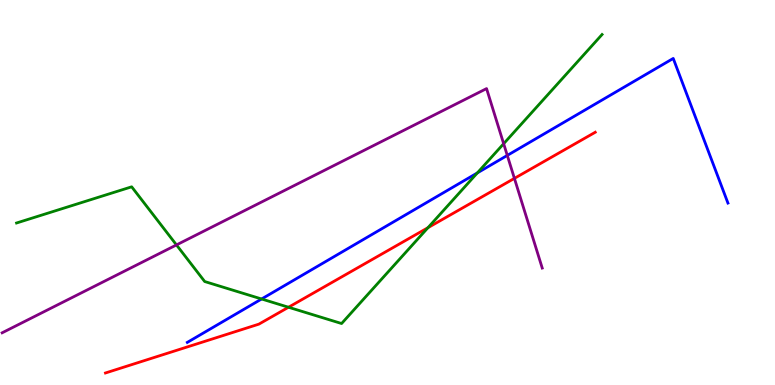[{'lines': ['blue', 'red'], 'intersections': []}, {'lines': ['green', 'red'], 'intersections': [{'x': 3.72, 'y': 2.02}, {'x': 5.52, 'y': 4.09}]}, {'lines': ['purple', 'red'], 'intersections': [{'x': 6.64, 'y': 5.37}]}, {'lines': ['blue', 'green'], 'intersections': [{'x': 3.38, 'y': 2.23}, {'x': 6.16, 'y': 5.51}]}, {'lines': ['blue', 'purple'], 'intersections': [{'x': 6.55, 'y': 5.96}]}, {'lines': ['green', 'purple'], 'intersections': [{'x': 2.28, 'y': 3.64}, {'x': 6.5, 'y': 6.27}]}]